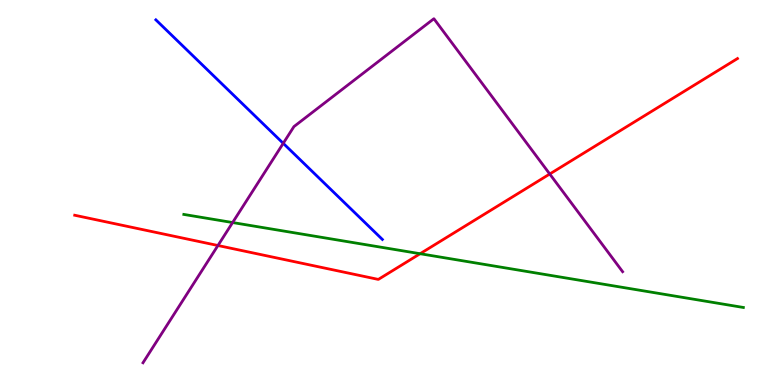[{'lines': ['blue', 'red'], 'intersections': []}, {'lines': ['green', 'red'], 'intersections': [{'x': 5.42, 'y': 3.41}]}, {'lines': ['purple', 'red'], 'intersections': [{'x': 2.81, 'y': 3.62}, {'x': 7.09, 'y': 5.48}]}, {'lines': ['blue', 'green'], 'intersections': []}, {'lines': ['blue', 'purple'], 'intersections': [{'x': 3.65, 'y': 6.28}]}, {'lines': ['green', 'purple'], 'intersections': [{'x': 3.0, 'y': 4.22}]}]